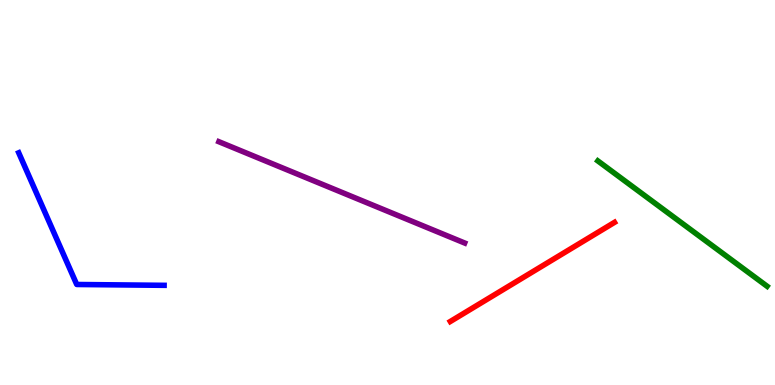[{'lines': ['blue', 'red'], 'intersections': []}, {'lines': ['green', 'red'], 'intersections': []}, {'lines': ['purple', 'red'], 'intersections': []}, {'lines': ['blue', 'green'], 'intersections': []}, {'lines': ['blue', 'purple'], 'intersections': []}, {'lines': ['green', 'purple'], 'intersections': []}]